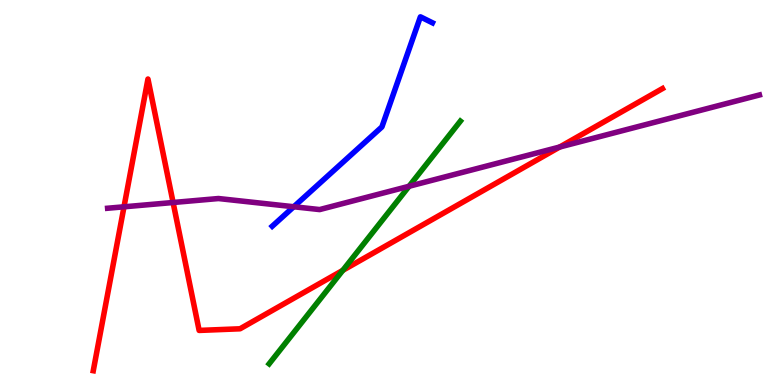[{'lines': ['blue', 'red'], 'intersections': []}, {'lines': ['green', 'red'], 'intersections': [{'x': 4.42, 'y': 2.98}]}, {'lines': ['purple', 'red'], 'intersections': [{'x': 1.6, 'y': 4.63}, {'x': 2.23, 'y': 4.74}, {'x': 7.22, 'y': 6.18}]}, {'lines': ['blue', 'green'], 'intersections': []}, {'lines': ['blue', 'purple'], 'intersections': [{'x': 3.79, 'y': 4.63}]}, {'lines': ['green', 'purple'], 'intersections': [{'x': 5.28, 'y': 5.16}]}]